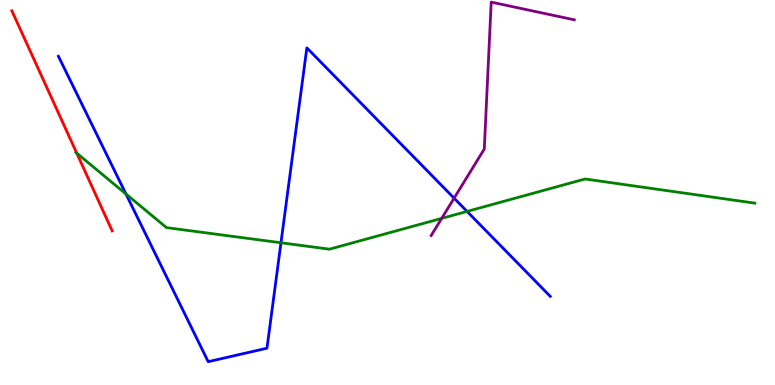[{'lines': ['blue', 'red'], 'intersections': []}, {'lines': ['green', 'red'], 'intersections': [{'x': 0.99, 'y': 6.02}]}, {'lines': ['purple', 'red'], 'intersections': []}, {'lines': ['blue', 'green'], 'intersections': [{'x': 1.63, 'y': 4.96}, {'x': 3.63, 'y': 3.69}, {'x': 6.03, 'y': 4.51}]}, {'lines': ['blue', 'purple'], 'intersections': [{'x': 5.86, 'y': 4.85}]}, {'lines': ['green', 'purple'], 'intersections': [{'x': 5.7, 'y': 4.33}]}]